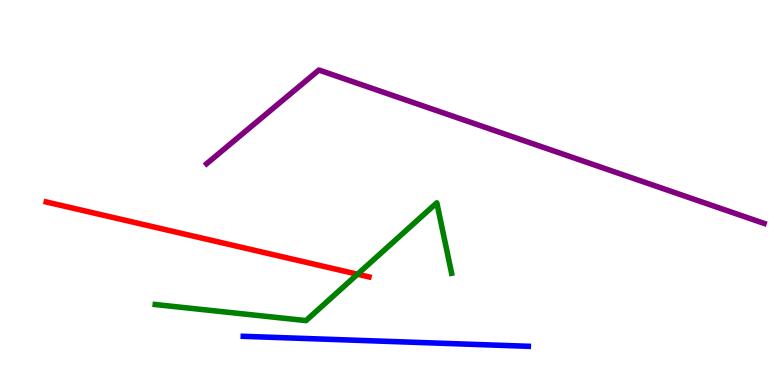[{'lines': ['blue', 'red'], 'intersections': []}, {'lines': ['green', 'red'], 'intersections': [{'x': 4.61, 'y': 2.88}]}, {'lines': ['purple', 'red'], 'intersections': []}, {'lines': ['blue', 'green'], 'intersections': []}, {'lines': ['blue', 'purple'], 'intersections': []}, {'lines': ['green', 'purple'], 'intersections': []}]